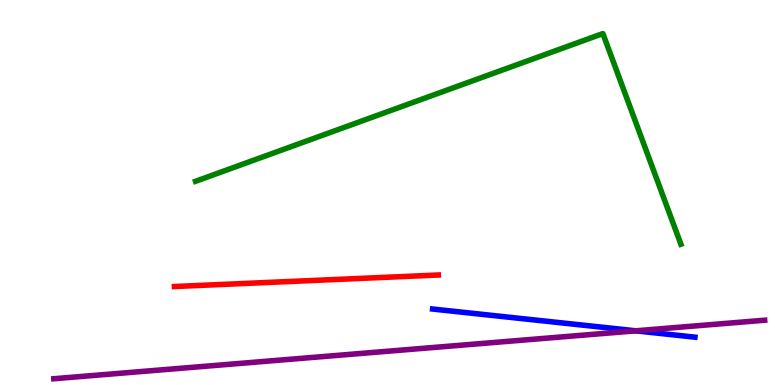[{'lines': ['blue', 'red'], 'intersections': []}, {'lines': ['green', 'red'], 'intersections': []}, {'lines': ['purple', 'red'], 'intersections': []}, {'lines': ['blue', 'green'], 'intersections': []}, {'lines': ['blue', 'purple'], 'intersections': [{'x': 8.2, 'y': 1.41}]}, {'lines': ['green', 'purple'], 'intersections': []}]